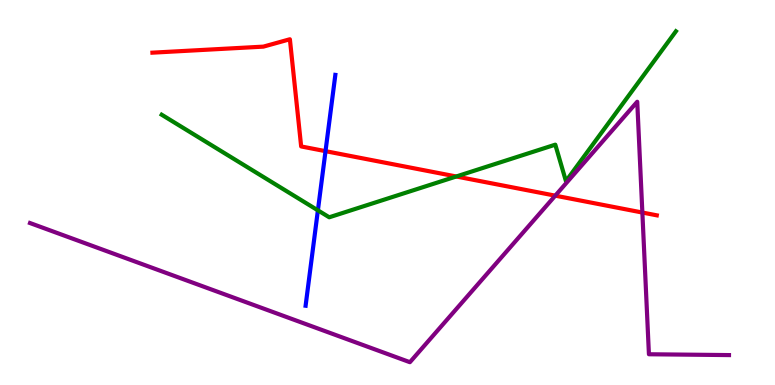[{'lines': ['blue', 'red'], 'intersections': [{'x': 4.2, 'y': 6.07}]}, {'lines': ['green', 'red'], 'intersections': [{'x': 5.89, 'y': 5.42}]}, {'lines': ['purple', 'red'], 'intersections': [{'x': 7.16, 'y': 4.92}, {'x': 8.29, 'y': 4.48}]}, {'lines': ['blue', 'green'], 'intersections': [{'x': 4.1, 'y': 4.54}]}, {'lines': ['blue', 'purple'], 'intersections': []}, {'lines': ['green', 'purple'], 'intersections': []}]